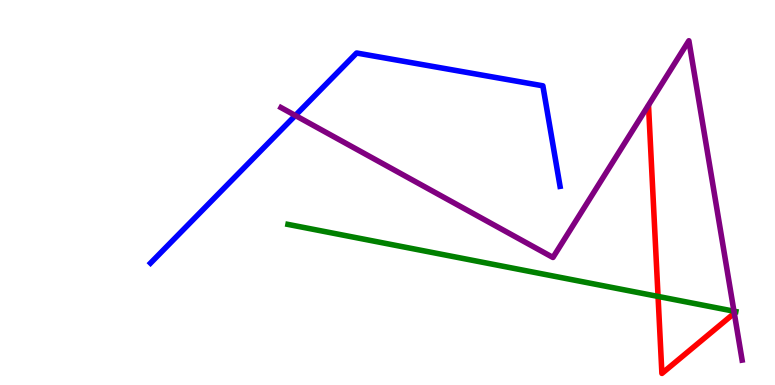[{'lines': ['blue', 'red'], 'intersections': []}, {'lines': ['green', 'red'], 'intersections': [{'x': 8.49, 'y': 2.3}]}, {'lines': ['purple', 'red'], 'intersections': []}, {'lines': ['blue', 'green'], 'intersections': []}, {'lines': ['blue', 'purple'], 'intersections': [{'x': 3.81, 'y': 7.0}]}, {'lines': ['green', 'purple'], 'intersections': [{'x': 9.47, 'y': 1.92}]}]